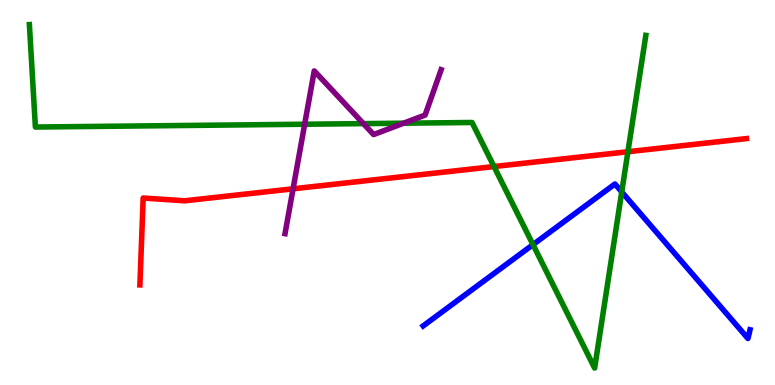[{'lines': ['blue', 'red'], 'intersections': []}, {'lines': ['green', 'red'], 'intersections': [{'x': 6.37, 'y': 5.67}, {'x': 8.1, 'y': 6.06}]}, {'lines': ['purple', 'red'], 'intersections': [{'x': 3.78, 'y': 5.1}]}, {'lines': ['blue', 'green'], 'intersections': [{'x': 6.88, 'y': 3.65}, {'x': 8.02, 'y': 5.02}]}, {'lines': ['blue', 'purple'], 'intersections': []}, {'lines': ['green', 'purple'], 'intersections': [{'x': 3.93, 'y': 6.77}, {'x': 4.69, 'y': 6.79}, {'x': 5.21, 'y': 6.8}]}]